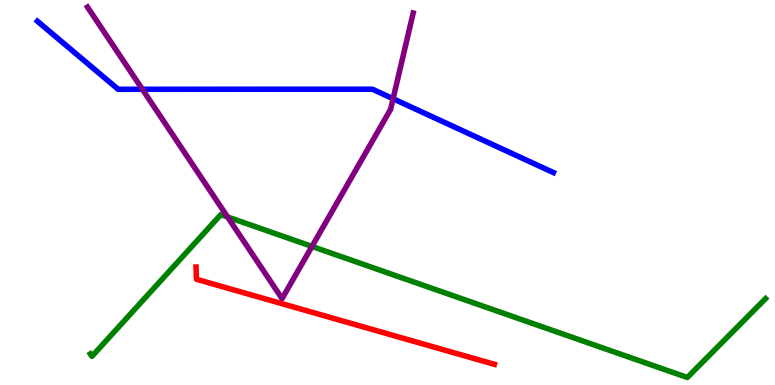[{'lines': ['blue', 'red'], 'intersections': []}, {'lines': ['green', 'red'], 'intersections': []}, {'lines': ['purple', 'red'], 'intersections': []}, {'lines': ['blue', 'green'], 'intersections': []}, {'lines': ['blue', 'purple'], 'intersections': [{'x': 1.84, 'y': 7.68}, {'x': 5.07, 'y': 7.44}]}, {'lines': ['green', 'purple'], 'intersections': [{'x': 2.94, 'y': 4.36}, {'x': 4.03, 'y': 3.6}]}]